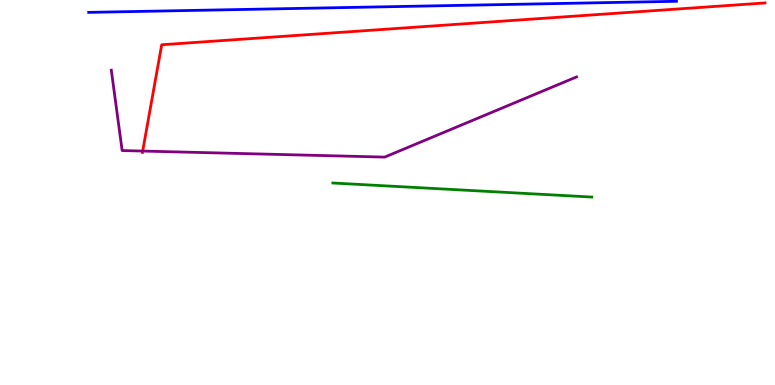[{'lines': ['blue', 'red'], 'intersections': []}, {'lines': ['green', 'red'], 'intersections': []}, {'lines': ['purple', 'red'], 'intersections': [{'x': 1.84, 'y': 6.08}]}, {'lines': ['blue', 'green'], 'intersections': []}, {'lines': ['blue', 'purple'], 'intersections': []}, {'lines': ['green', 'purple'], 'intersections': []}]